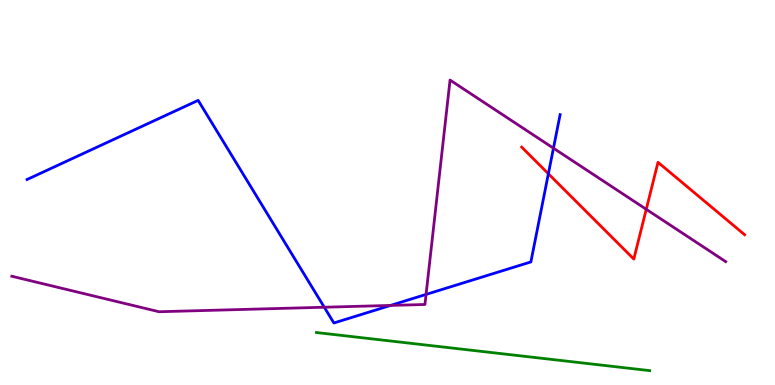[{'lines': ['blue', 'red'], 'intersections': [{'x': 7.08, 'y': 5.49}]}, {'lines': ['green', 'red'], 'intersections': []}, {'lines': ['purple', 'red'], 'intersections': [{'x': 8.34, 'y': 4.56}]}, {'lines': ['blue', 'green'], 'intersections': []}, {'lines': ['blue', 'purple'], 'intersections': [{'x': 4.18, 'y': 2.02}, {'x': 5.04, 'y': 2.07}, {'x': 5.5, 'y': 2.35}, {'x': 7.14, 'y': 6.15}]}, {'lines': ['green', 'purple'], 'intersections': []}]